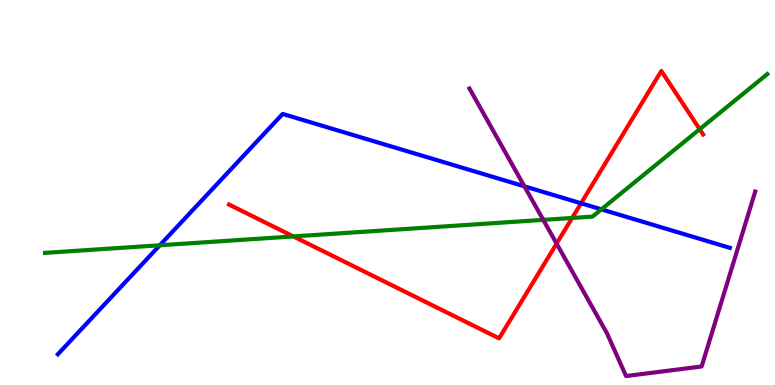[{'lines': ['blue', 'red'], 'intersections': [{'x': 7.5, 'y': 4.72}]}, {'lines': ['green', 'red'], 'intersections': [{'x': 3.79, 'y': 3.86}, {'x': 7.38, 'y': 4.34}, {'x': 9.03, 'y': 6.64}]}, {'lines': ['purple', 'red'], 'intersections': [{'x': 7.18, 'y': 3.67}]}, {'lines': ['blue', 'green'], 'intersections': [{'x': 2.06, 'y': 3.63}, {'x': 7.76, 'y': 4.56}]}, {'lines': ['blue', 'purple'], 'intersections': [{'x': 6.77, 'y': 5.16}]}, {'lines': ['green', 'purple'], 'intersections': [{'x': 7.01, 'y': 4.29}]}]